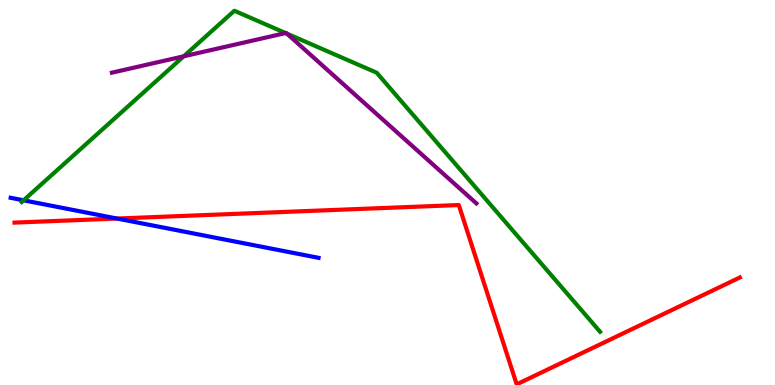[{'lines': ['blue', 'red'], 'intersections': [{'x': 1.51, 'y': 4.32}]}, {'lines': ['green', 'red'], 'intersections': []}, {'lines': ['purple', 'red'], 'intersections': []}, {'lines': ['blue', 'green'], 'intersections': [{'x': 0.304, 'y': 4.8}]}, {'lines': ['blue', 'purple'], 'intersections': []}, {'lines': ['green', 'purple'], 'intersections': [{'x': 2.37, 'y': 8.54}, {'x': 3.68, 'y': 9.14}, {'x': 3.7, 'y': 9.13}]}]